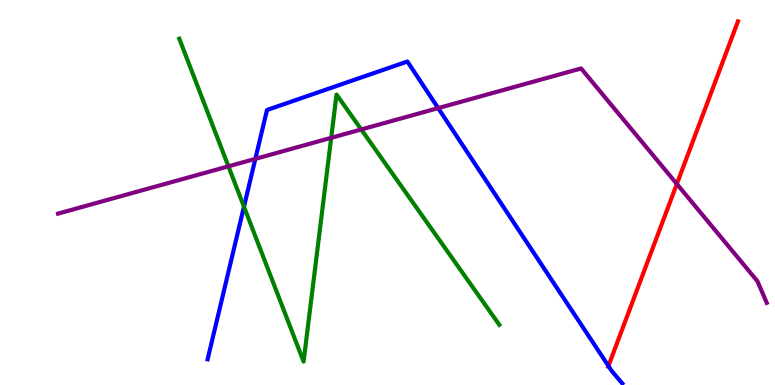[{'lines': ['blue', 'red'], 'intersections': [{'x': 7.85, 'y': 0.495}]}, {'lines': ['green', 'red'], 'intersections': []}, {'lines': ['purple', 'red'], 'intersections': [{'x': 8.73, 'y': 5.22}]}, {'lines': ['blue', 'green'], 'intersections': [{'x': 3.15, 'y': 4.63}]}, {'lines': ['blue', 'purple'], 'intersections': [{'x': 3.29, 'y': 5.87}, {'x': 5.65, 'y': 7.19}]}, {'lines': ['green', 'purple'], 'intersections': [{'x': 2.95, 'y': 5.68}, {'x': 4.27, 'y': 6.42}, {'x': 4.66, 'y': 6.64}]}]